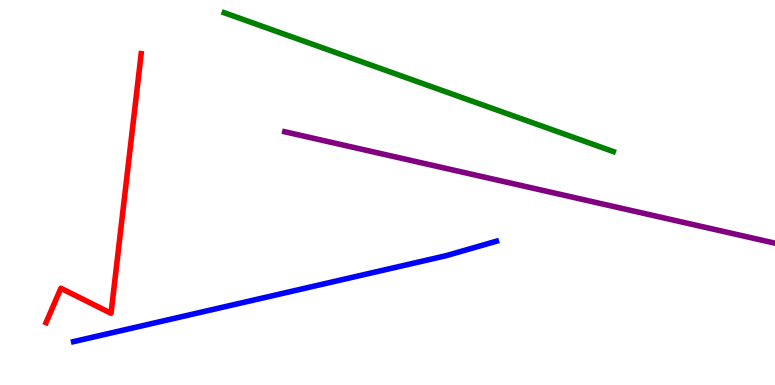[{'lines': ['blue', 'red'], 'intersections': []}, {'lines': ['green', 'red'], 'intersections': []}, {'lines': ['purple', 'red'], 'intersections': []}, {'lines': ['blue', 'green'], 'intersections': []}, {'lines': ['blue', 'purple'], 'intersections': []}, {'lines': ['green', 'purple'], 'intersections': []}]